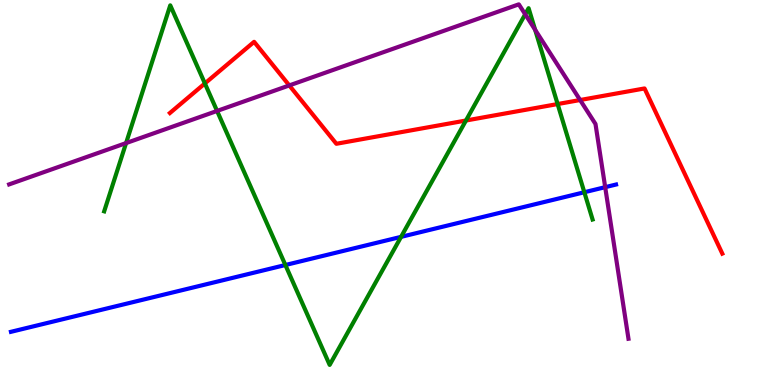[{'lines': ['blue', 'red'], 'intersections': []}, {'lines': ['green', 'red'], 'intersections': [{'x': 2.64, 'y': 7.83}, {'x': 6.01, 'y': 6.87}, {'x': 7.2, 'y': 7.3}]}, {'lines': ['purple', 'red'], 'intersections': [{'x': 3.73, 'y': 7.78}, {'x': 7.49, 'y': 7.4}]}, {'lines': ['blue', 'green'], 'intersections': [{'x': 3.68, 'y': 3.12}, {'x': 5.18, 'y': 3.85}, {'x': 7.54, 'y': 5.01}]}, {'lines': ['blue', 'purple'], 'intersections': [{'x': 7.81, 'y': 5.14}]}, {'lines': ['green', 'purple'], 'intersections': [{'x': 1.63, 'y': 6.28}, {'x': 2.8, 'y': 7.12}, {'x': 6.78, 'y': 9.63}, {'x': 6.91, 'y': 9.23}]}]